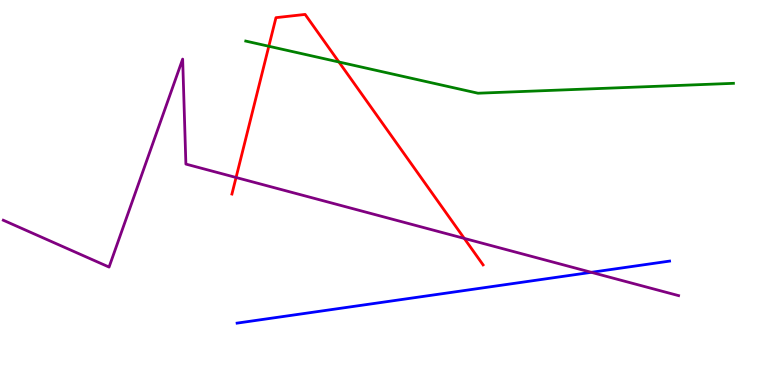[{'lines': ['blue', 'red'], 'intersections': []}, {'lines': ['green', 'red'], 'intersections': [{'x': 3.47, 'y': 8.8}, {'x': 4.37, 'y': 8.39}]}, {'lines': ['purple', 'red'], 'intersections': [{'x': 3.05, 'y': 5.39}, {'x': 5.99, 'y': 3.81}]}, {'lines': ['blue', 'green'], 'intersections': []}, {'lines': ['blue', 'purple'], 'intersections': [{'x': 7.63, 'y': 2.93}]}, {'lines': ['green', 'purple'], 'intersections': []}]